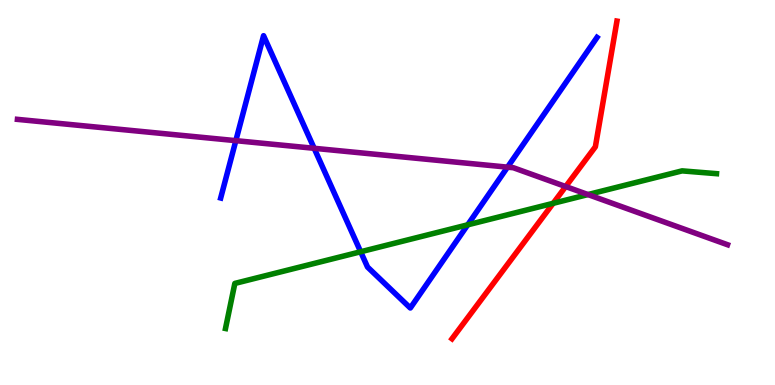[{'lines': ['blue', 'red'], 'intersections': []}, {'lines': ['green', 'red'], 'intersections': [{'x': 7.14, 'y': 4.72}]}, {'lines': ['purple', 'red'], 'intersections': [{'x': 7.3, 'y': 5.15}]}, {'lines': ['blue', 'green'], 'intersections': [{'x': 4.65, 'y': 3.46}, {'x': 6.04, 'y': 4.16}]}, {'lines': ['blue', 'purple'], 'intersections': [{'x': 3.04, 'y': 6.35}, {'x': 4.05, 'y': 6.15}, {'x': 6.55, 'y': 5.66}]}, {'lines': ['green', 'purple'], 'intersections': [{'x': 7.59, 'y': 4.95}]}]